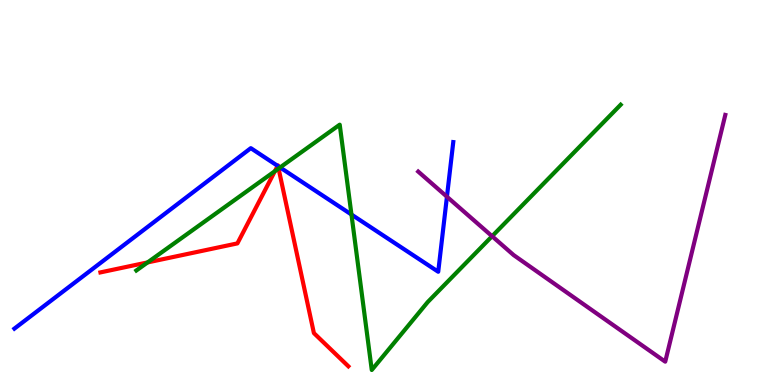[{'lines': ['blue', 'red'], 'intersections': [{'x': 3.58, 'y': 5.69}, {'x': 3.59, 'y': 5.69}]}, {'lines': ['green', 'red'], 'intersections': [{'x': 1.9, 'y': 3.18}, {'x': 3.55, 'y': 5.55}, {'x': 3.59, 'y': 5.62}]}, {'lines': ['purple', 'red'], 'intersections': []}, {'lines': ['blue', 'green'], 'intersections': [{'x': 3.61, 'y': 5.65}, {'x': 4.53, 'y': 4.43}]}, {'lines': ['blue', 'purple'], 'intersections': [{'x': 5.77, 'y': 4.89}]}, {'lines': ['green', 'purple'], 'intersections': [{'x': 6.35, 'y': 3.86}]}]